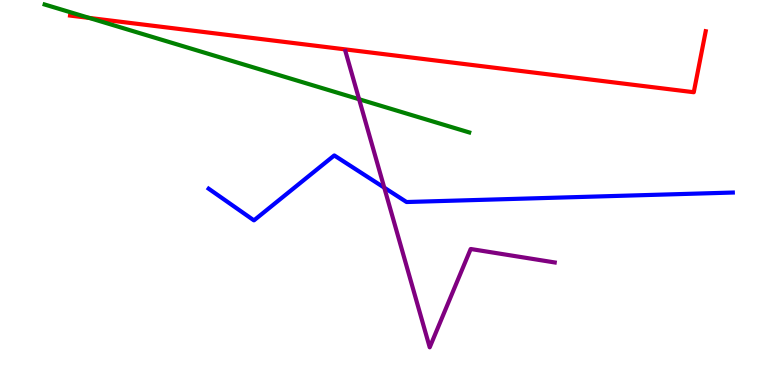[{'lines': ['blue', 'red'], 'intersections': []}, {'lines': ['green', 'red'], 'intersections': [{'x': 1.15, 'y': 9.53}]}, {'lines': ['purple', 'red'], 'intersections': []}, {'lines': ['blue', 'green'], 'intersections': []}, {'lines': ['blue', 'purple'], 'intersections': [{'x': 4.96, 'y': 5.13}]}, {'lines': ['green', 'purple'], 'intersections': [{'x': 4.63, 'y': 7.42}]}]